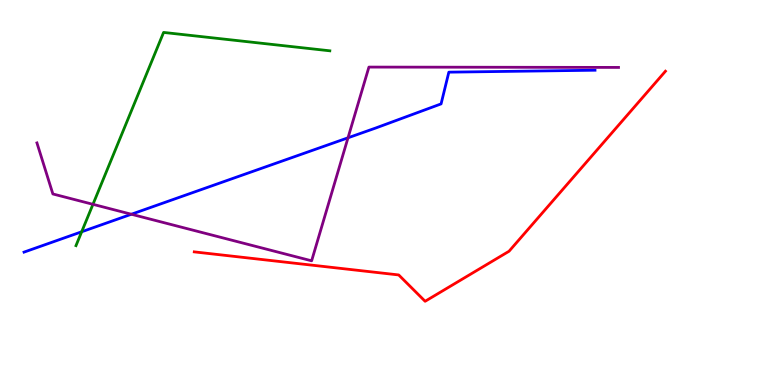[{'lines': ['blue', 'red'], 'intersections': []}, {'lines': ['green', 'red'], 'intersections': []}, {'lines': ['purple', 'red'], 'intersections': []}, {'lines': ['blue', 'green'], 'intersections': [{'x': 1.05, 'y': 3.98}]}, {'lines': ['blue', 'purple'], 'intersections': [{'x': 1.7, 'y': 4.44}, {'x': 4.49, 'y': 6.42}]}, {'lines': ['green', 'purple'], 'intersections': [{'x': 1.2, 'y': 4.69}]}]